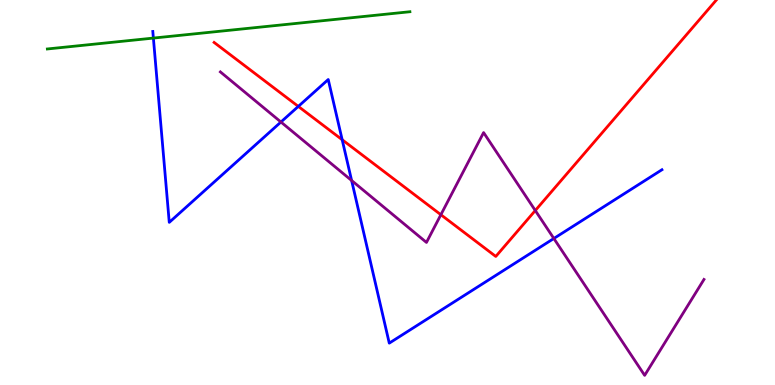[{'lines': ['blue', 'red'], 'intersections': [{'x': 3.85, 'y': 7.24}, {'x': 4.42, 'y': 6.37}]}, {'lines': ['green', 'red'], 'intersections': []}, {'lines': ['purple', 'red'], 'intersections': [{'x': 5.69, 'y': 4.42}, {'x': 6.91, 'y': 4.53}]}, {'lines': ['blue', 'green'], 'intersections': [{'x': 1.98, 'y': 9.01}]}, {'lines': ['blue', 'purple'], 'intersections': [{'x': 3.63, 'y': 6.83}, {'x': 4.54, 'y': 5.31}, {'x': 7.15, 'y': 3.81}]}, {'lines': ['green', 'purple'], 'intersections': []}]